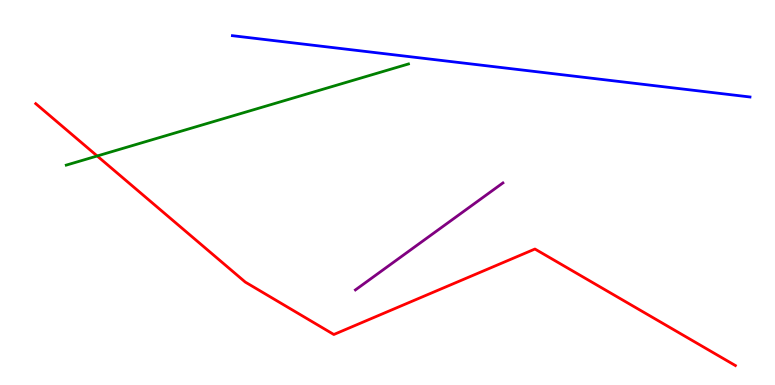[{'lines': ['blue', 'red'], 'intersections': []}, {'lines': ['green', 'red'], 'intersections': [{'x': 1.25, 'y': 5.95}]}, {'lines': ['purple', 'red'], 'intersections': []}, {'lines': ['blue', 'green'], 'intersections': []}, {'lines': ['blue', 'purple'], 'intersections': []}, {'lines': ['green', 'purple'], 'intersections': []}]